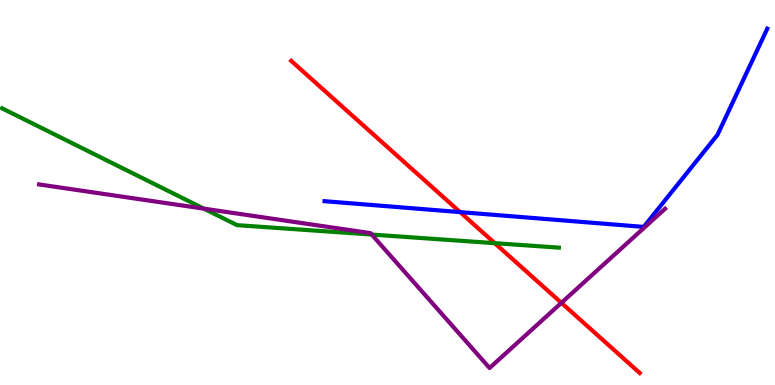[{'lines': ['blue', 'red'], 'intersections': [{'x': 5.94, 'y': 4.49}]}, {'lines': ['green', 'red'], 'intersections': [{'x': 6.38, 'y': 3.68}]}, {'lines': ['purple', 'red'], 'intersections': [{'x': 7.24, 'y': 2.13}]}, {'lines': ['blue', 'green'], 'intersections': []}, {'lines': ['blue', 'purple'], 'intersections': []}, {'lines': ['green', 'purple'], 'intersections': [{'x': 2.63, 'y': 4.58}, {'x': 4.8, 'y': 3.91}]}]